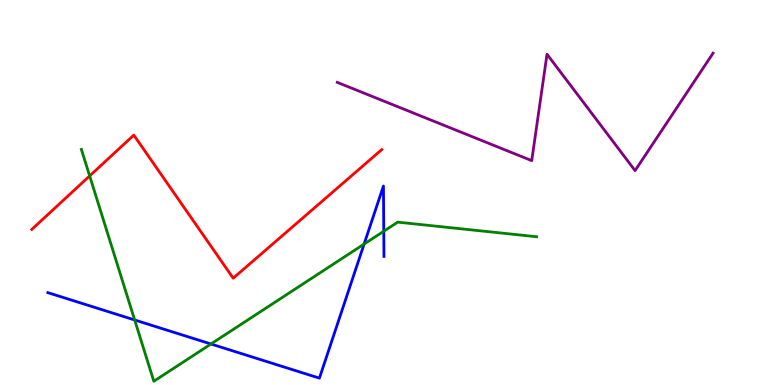[{'lines': ['blue', 'red'], 'intersections': []}, {'lines': ['green', 'red'], 'intersections': [{'x': 1.16, 'y': 5.43}]}, {'lines': ['purple', 'red'], 'intersections': []}, {'lines': ['blue', 'green'], 'intersections': [{'x': 1.74, 'y': 1.69}, {'x': 2.72, 'y': 1.07}, {'x': 4.7, 'y': 3.66}, {'x': 4.95, 'y': 3.99}]}, {'lines': ['blue', 'purple'], 'intersections': []}, {'lines': ['green', 'purple'], 'intersections': []}]